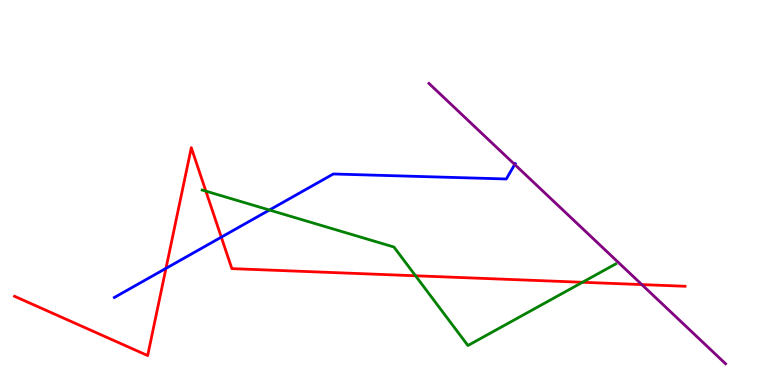[{'lines': ['blue', 'red'], 'intersections': [{'x': 2.14, 'y': 3.03}, {'x': 2.86, 'y': 3.84}]}, {'lines': ['green', 'red'], 'intersections': [{'x': 2.66, 'y': 5.04}, {'x': 5.36, 'y': 2.84}, {'x': 7.52, 'y': 2.67}]}, {'lines': ['purple', 'red'], 'intersections': [{'x': 8.28, 'y': 2.61}]}, {'lines': ['blue', 'green'], 'intersections': [{'x': 3.48, 'y': 4.54}]}, {'lines': ['blue', 'purple'], 'intersections': [{'x': 6.64, 'y': 5.73}]}, {'lines': ['green', 'purple'], 'intersections': []}]